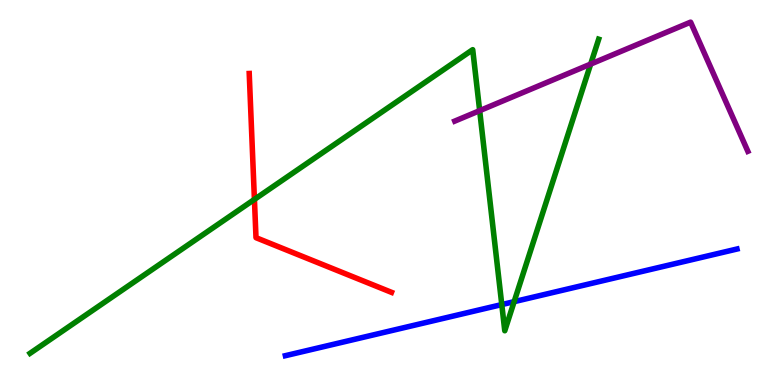[{'lines': ['blue', 'red'], 'intersections': []}, {'lines': ['green', 'red'], 'intersections': [{'x': 3.28, 'y': 4.82}]}, {'lines': ['purple', 'red'], 'intersections': []}, {'lines': ['blue', 'green'], 'intersections': [{'x': 6.47, 'y': 2.09}, {'x': 6.63, 'y': 2.16}]}, {'lines': ['blue', 'purple'], 'intersections': []}, {'lines': ['green', 'purple'], 'intersections': [{'x': 6.19, 'y': 7.13}, {'x': 7.62, 'y': 8.34}]}]